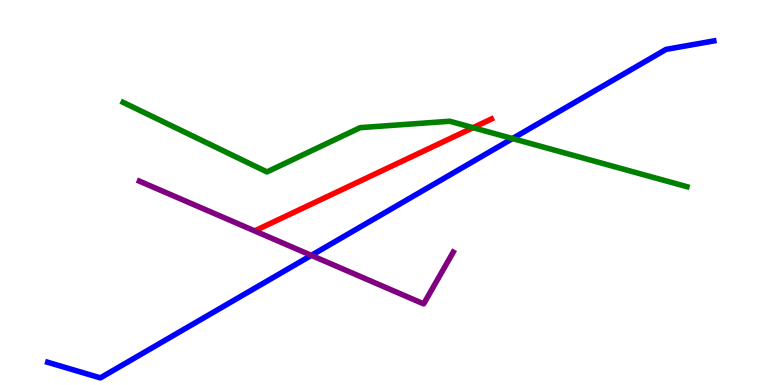[{'lines': ['blue', 'red'], 'intersections': []}, {'lines': ['green', 'red'], 'intersections': [{'x': 6.1, 'y': 6.68}]}, {'lines': ['purple', 'red'], 'intersections': []}, {'lines': ['blue', 'green'], 'intersections': [{'x': 6.61, 'y': 6.4}]}, {'lines': ['blue', 'purple'], 'intersections': [{'x': 4.02, 'y': 3.37}]}, {'lines': ['green', 'purple'], 'intersections': []}]